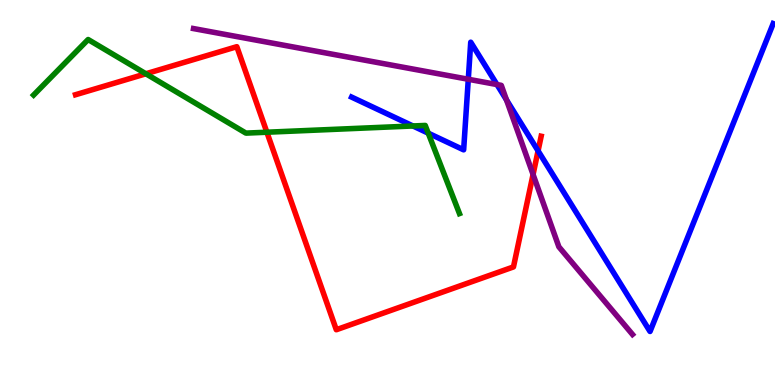[{'lines': ['blue', 'red'], 'intersections': [{'x': 6.94, 'y': 6.08}]}, {'lines': ['green', 'red'], 'intersections': [{'x': 1.88, 'y': 8.08}, {'x': 3.44, 'y': 6.57}]}, {'lines': ['purple', 'red'], 'intersections': [{'x': 6.88, 'y': 5.47}]}, {'lines': ['blue', 'green'], 'intersections': [{'x': 5.33, 'y': 6.73}, {'x': 5.53, 'y': 6.54}]}, {'lines': ['blue', 'purple'], 'intersections': [{'x': 6.04, 'y': 7.94}, {'x': 6.41, 'y': 7.8}, {'x': 6.54, 'y': 7.41}]}, {'lines': ['green', 'purple'], 'intersections': []}]